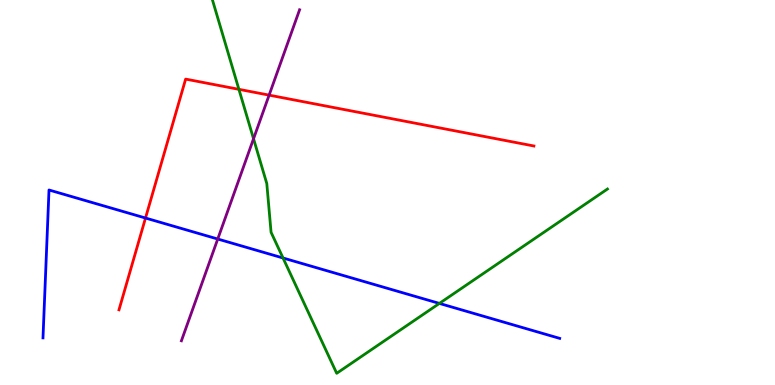[{'lines': ['blue', 'red'], 'intersections': [{'x': 1.88, 'y': 4.34}]}, {'lines': ['green', 'red'], 'intersections': [{'x': 3.08, 'y': 7.68}]}, {'lines': ['purple', 'red'], 'intersections': [{'x': 3.47, 'y': 7.53}]}, {'lines': ['blue', 'green'], 'intersections': [{'x': 3.65, 'y': 3.3}, {'x': 5.67, 'y': 2.12}]}, {'lines': ['blue', 'purple'], 'intersections': [{'x': 2.81, 'y': 3.79}]}, {'lines': ['green', 'purple'], 'intersections': [{'x': 3.27, 'y': 6.4}]}]